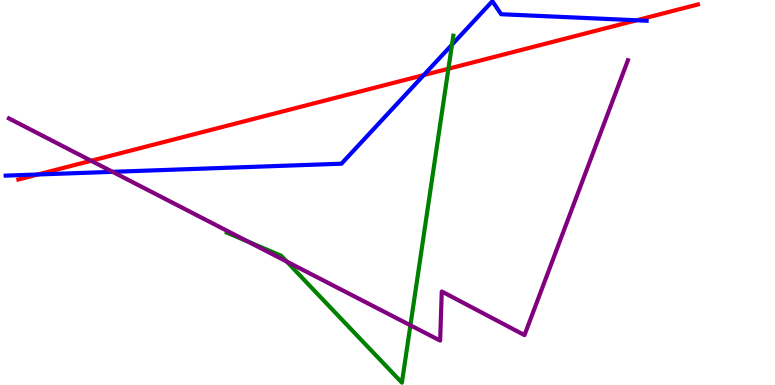[{'lines': ['blue', 'red'], 'intersections': [{'x': 0.489, 'y': 5.47}, {'x': 5.47, 'y': 8.05}, {'x': 8.21, 'y': 9.47}]}, {'lines': ['green', 'red'], 'intersections': [{'x': 5.79, 'y': 8.21}]}, {'lines': ['purple', 'red'], 'intersections': [{'x': 1.18, 'y': 5.82}]}, {'lines': ['blue', 'green'], 'intersections': [{'x': 5.83, 'y': 8.84}]}, {'lines': ['blue', 'purple'], 'intersections': [{'x': 1.45, 'y': 5.54}]}, {'lines': ['green', 'purple'], 'intersections': [{'x': 3.2, 'y': 3.72}, {'x': 3.7, 'y': 3.21}, {'x': 5.3, 'y': 1.55}]}]